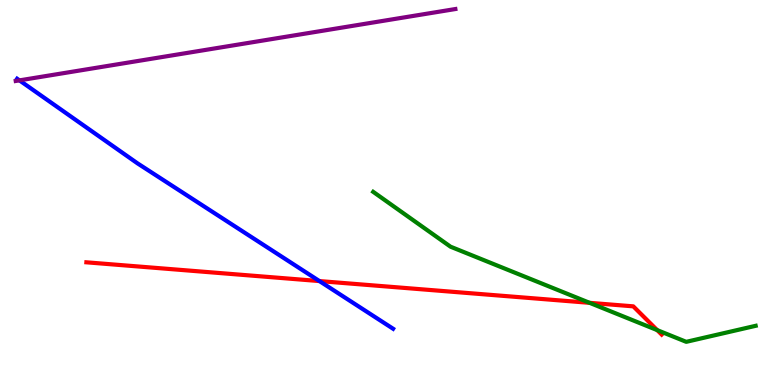[{'lines': ['blue', 'red'], 'intersections': [{'x': 4.12, 'y': 2.7}]}, {'lines': ['green', 'red'], 'intersections': [{'x': 7.61, 'y': 2.13}, {'x': 8.48, 'y': 1.43}]}, {'lines': ['purple', 'red'], 'intersections': []}, {'lines': ['blue', 'green'], 'intersections': []}, {'lines': ['blue', 'purple'], 'intersections': [{'x': 0.251, 'y': 7.91}]}, {'lines': ['green', 'purple'], 'intersections': []}]